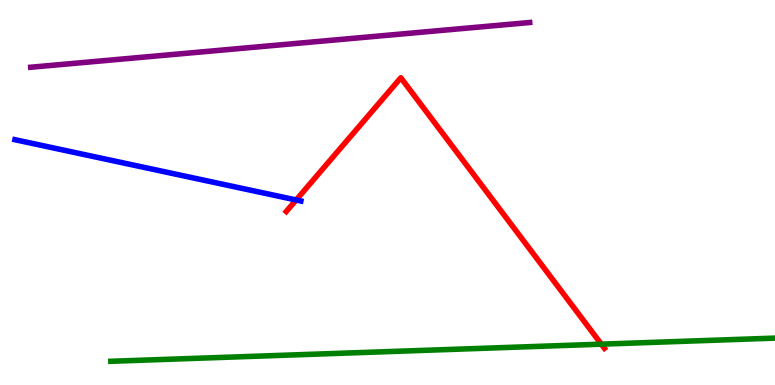[{'lines': ['blue', 'red'], 'intersections': [{'x': 3.82, 'y': 4.81}]}, {'lines': ['green', 'red'], 'intersections': [{'x': 7.76, 'y': 1.06}]}, {'lines': ['purple', 'red'], 'intersections': []}, {'lines': ['blue', 'green'], 'intersections': []}, {'lines': ['blue', 'purple'], 'intersections': []}, {'lines': ['green', 'purple'], 'intersections': []}]